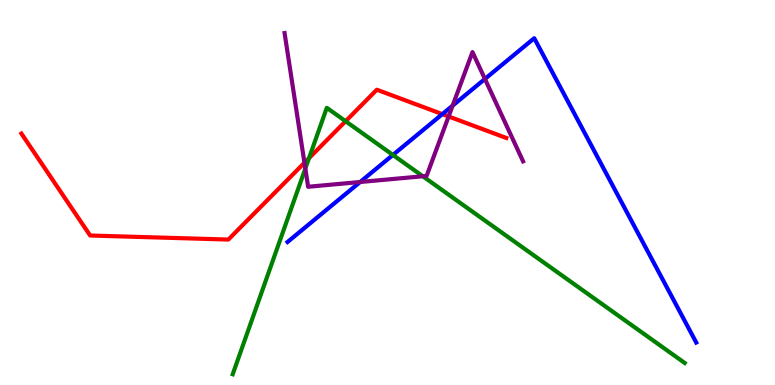[{'lines': ['blue', 'red'], 'intersections': [{'x': 5.71, 'y': 7.04}]}, {'lines': ['green', 'red'], 'intersections': [{'x': 3.99, 'y': 5.89}, {'x': 4.46, 'y': 6.85}]}, {'lines': ['purple', 'red'], 'intersections': [{'x': 3.93, 'y': 5.77}, {'x': 5.79, 'y': 6.97}]}, {'lines': ['blue', 'green'], 'intersections': [{'x': 5.07, 'y': 5.98}]}, {'lines': ['blue', 'purple'], 'intersections': [{'x': 4.65, 'y': 5.27}, {'x': 5.84, 'y': 7.26}, {'x': 6.26, 'y': 7.95}]}, {'lines': ['green', 'purple'], 'intersections': [{'x': 3.94, 'y': 5.62}, {'x': 5.46, 'y': 5.42}]}]